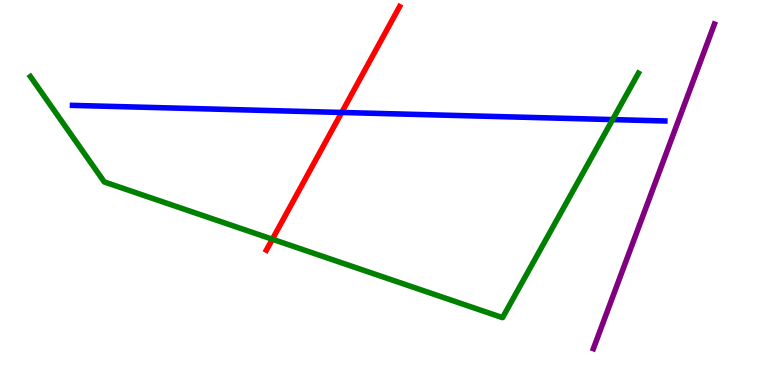[{'lines': ['blue', 'red'], 'intersections': [{'x': 4.41, 'y': 7.08}]}, {'lines': ['green', 'red'], 'intersections': [{'x': 3.51, 'y': 3.79}]}, {'lines': ['purple', 'red'], 'intersections': []}, {'lines': ['blue', 'green'], 'intersections': [{'x': 7.9, 'y': 6.89}]}, {'lines': ['blue', 'purple'], 'intersections': []}, {'lines': ['green', 'purple'], 'intersections': []}]